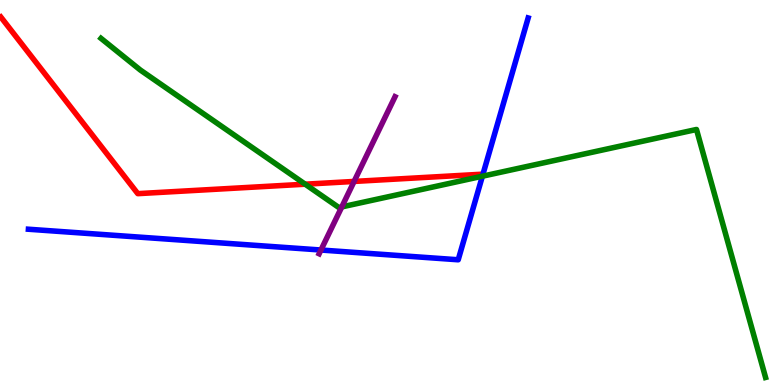[{'lines': ['blue', 'red'], 'intersections': []}, {'lines': ['green', 'red'], 'intersections': [{'x': 3.94, 'y': 5.22}]}, {'lines': ['purple', 'red'], 'intersections': [{'x': 4.57, 'y': 5.29}]}, {'lines': ['blue', 'green'], 'intersections': [{'x': 6.22, 'y': 5.42}]}, {'lines': ['blue', 'purple'], 'intersections': [{'x': 4.14, 'y': 3.51}]}, {'lines': ['green', 'purple'], 'intersections': [{'x': 4.41, 'y': 4.63}]}]